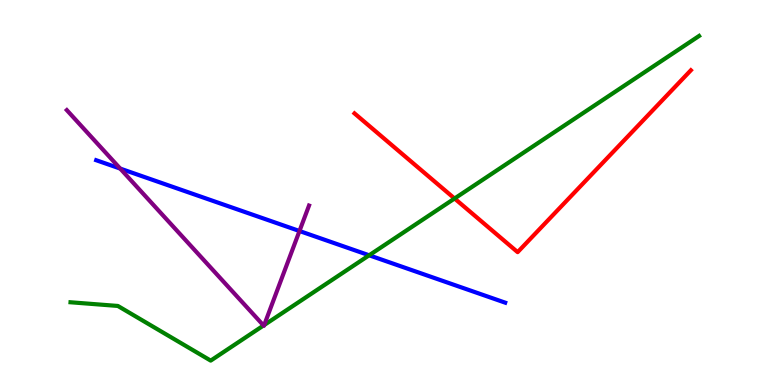[{'lines': ['blue', 'red'], 'intersections': []}, {'lines': ['green', 'red'], 'intersections': [{'x': 5.87, 'y': 4.84}]}, {'lines': ['purple', 'red'], 'intersections': []}, {'lines': ['blue', 'green'], 'intersections': [{'x': 4.76, 'y': 3.37}]}, {'lines': ['blue', 'purple'], 'intersections': [{'x': 1.55, 'y': 5.62}, {'x': 3.86, 'y': 4.0}]}, {'lines': ['green', 'purple'], 'intersections': [{'x': 3.4, 'y': 1.55}, {'x': 3.41, 'y': 1.56}]}]